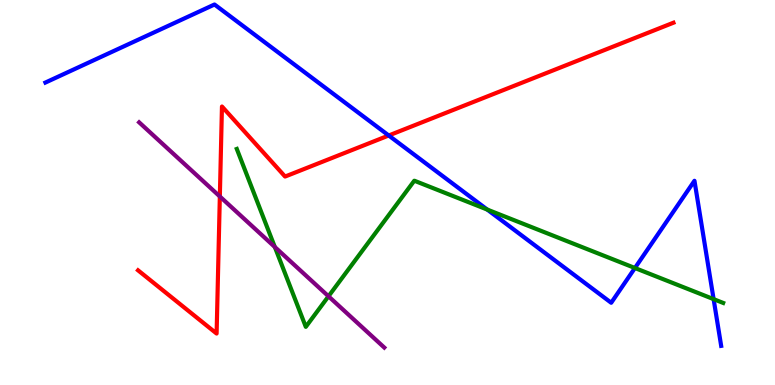[{'lines': ['blue', 'red'], 'intersections': [{'x': 5.02, 'y': 6.48}]}, {'lines': ['green', 'red'], 'intersections': []}, {'lines': ['purple', 'red'], 'intersections': [{'x': 2.84, 'y': 4.9}]}, {'lines': ['blue', 'green'], 'intersections': [{'x': 6.29, 'y': 4.56}, {'x': 8.19, 'y': 3.04}, {'x': 9.21, 'y': 2.23}]}, {'lines': ['blue', 'purple'], 'intersections': []}, {'lines': ['green', 'purple'], 'intersections': [{'x': 3.55, 'y': 3.58}, {'x': 4.24, 'y': 2.3}]}]